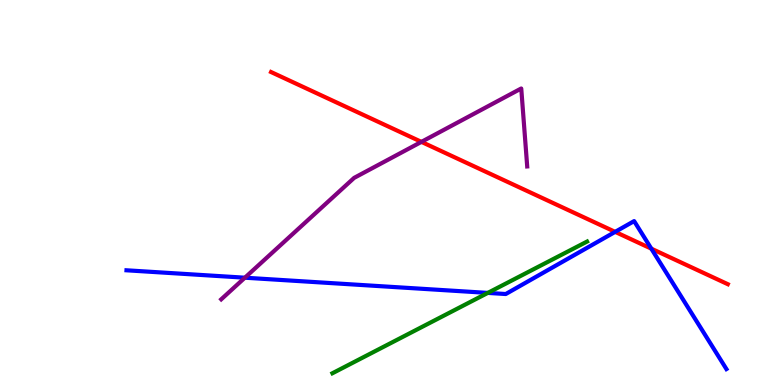[{'lines': ['blue', 'red'], 'intersections': [{'x': 7.94, 'y': 3.98}, {'x': 8.4, 'y': 3.54}]}, {'lines': ['green', 'red'], 'intersections': []}, {'lines': ['purple', 'red'], 'intersections': [{'x': 5.44, 'y': 6.31}]}, {'lines': ['blue', 'green'], 'intersections': [{'x': 6.29, 'y': 2.39}]}, {'lines': ['blue', 'purple'], 'intersections': [{'x': 3.16, 'y': 2.79}]}, {'lines': ['green', 'purple'], 'intersections': []}]